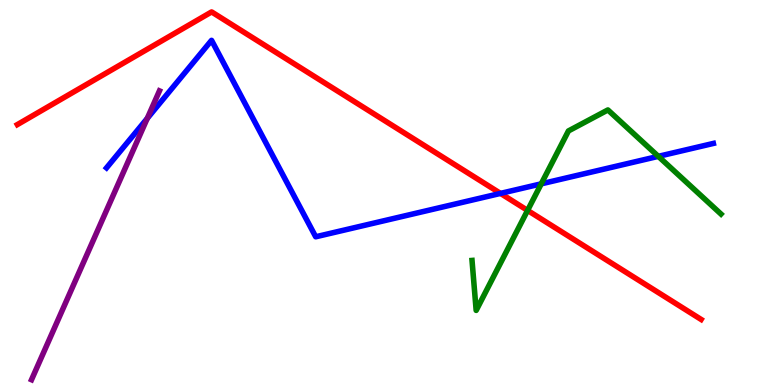[{'lines': ['blue', 'red'], 'intersections': [{'x': 6.46, 'y': 4.98}]}, {'lines': ['green', 'red'], 'intersections': [{'x': 6.81, 'y': 4.53}]}, {'lines': ['purple', 'red'], 'intersections': []}, {'lines': ['blue', 'green'], 'intersections': [{'x': 6.98, 'y': 5.22}, {'x': 8.49, 'y': 5.94}]}, {'lines': ['blue', 'purple'], 'intersections': [{'x': 1.9, 'y': 6.92}]}, {'lines': ['green', 'purple'], 'intersections': []}]